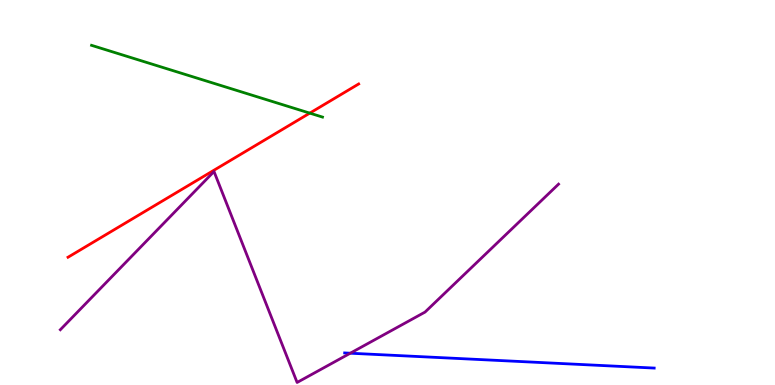[{'lines': ['blue', 'red'], 'intersections': []}, {'lines': ['green', 'red'], 'intersections': [{'x': 4.0, 'y': 7.06}]}, {'lines': ['purple', 'red'], 'intersections': []}, {'lines': ['blue', 'green'], 'intersections': []}, {'lines': ['blue', 'purple'], 'intersections': [{'x': 4.52, 'y': 0.826}]}, {'lines': ['green', 'purple'], 'intersections': []}]